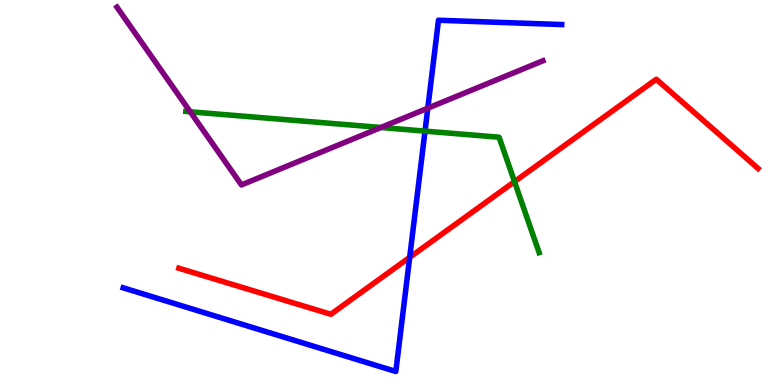[{'lines': ['blue', 'red'], 'intersections': [{'x': 5.29, 'y': 3.32}]}, {'lines': ['green', 'red'], 'intersections': [{'x': 6.64, 'y': 5.28}]}, {'lines': ['purple', 'red'], 'intersections': []}, {'lines': ['blue', 'green'], 'intersections': [{'x': 5.48, 'y': 6.59}]}, {'lines': ['blue', 'purple'], 'intersections': [{'x': 5.52, 'y': 7.19}]}, {'lines': ['green', 'purple'], 'intersections': [{'x': 2.45, 'y': 7.1}, {'x': 4.91, 'y': 6.69}]}]